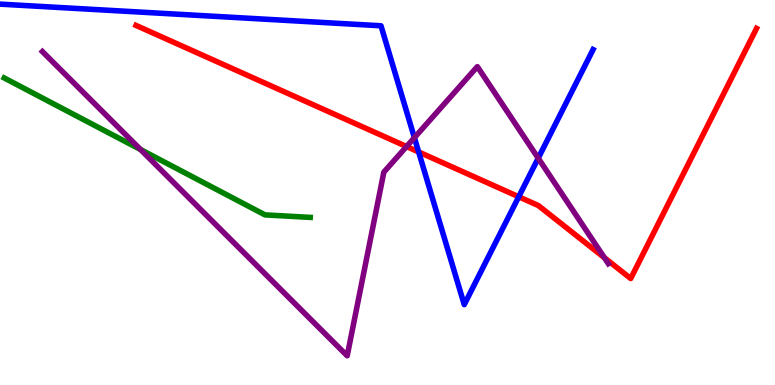[{'lines': ['blue', 'red'], 'intersections': [{'x': 5.4, 'y': 6.05}, {'x': 6.69, 'y': 4.89}]}, {'lines': ['green', 'red'], 'intersections': []}, {'lines': ['purple', 'red'], 'intersections': [{'x': 5.25, 'y': 6.19}, {'x': 7.8, 'y': 3.31}]}, {'lines': ['blue', 'green'], 'intersections': []}, {'lines': ['blue', 'purple'], 'intersections': [{'x': 5.35, 'y': 6.42}, {'x': 6.94, 'y': 5.89}]}, {'lines': ['green', 'purple'], 'intersections': [{'x': 1.81, 'y': 6.12}]}]